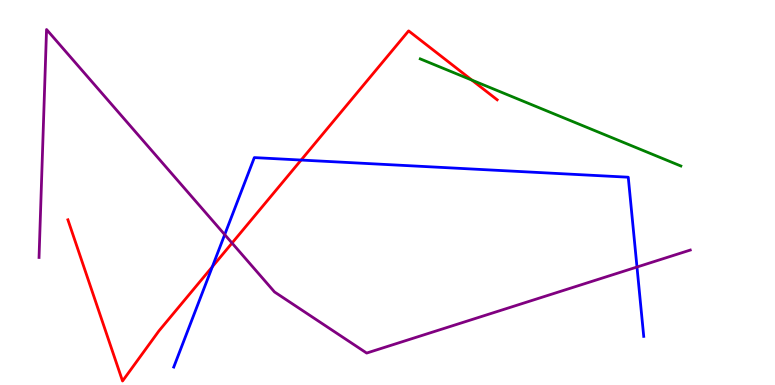[{'lines': ['blue', 'red'], 'intersections': [{'x': 2.74, 'y': 3.07}, {'x': 3.89, 'y': 5.84}]}, {'lines': ['green', 'red'], 'intersections': [{'x': 6.09, 'y': 7.92}]}, {'lines': ['purple', 'red'], 'intersections': [{'x': 2.99, 'y': 3.69}]}, {'lines': ['blue', 'green'], 'intersections': []}, {'lines': ['blue', 'purple'], 'intersections': [{'x': 2.9, 'y': 3.91}, {'x': 8.22, 'y': 3.06}]}, {'lines': ['green', 'purple'], 'intersections': []}]